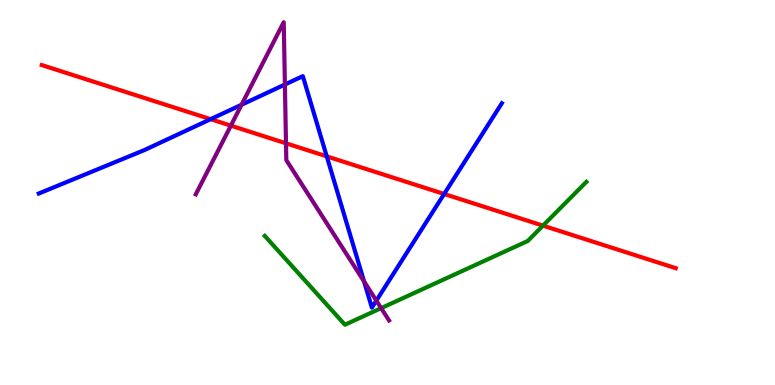[{'lines': ['blue', 'red'], 'intersections': [{'x': 2.72, 'y': 6.9}, {'x': 4.22, 'y': 5.94}, {'x': 5.73, 'y': 4.96}]}, {'lines': ['green', 'red'], 'intersections': [{'x': 7.01, 'y': 4.14}]}, {'lines': ['purple', 'red'], 'intersections': [{'x': 2.98, 'y': 6.74}, {'x': 3.69, 'y': 6.28}]}, {'lines': ['blue', 'green'], 'intersections': []}, {'lines': ['blue', 'purple'], 'intersections': [{'x': 3.12, 'y': 7.28}, {'x': 3.68, 'y': 7.8}, {'x': 4.7, 'y': 2.69}, {'x': 4.86, 'y': 2.19}]}, {'lines': ['green', 'purple'], 'intersections': [{'x': 4.92, 'y': 2.0}]}]